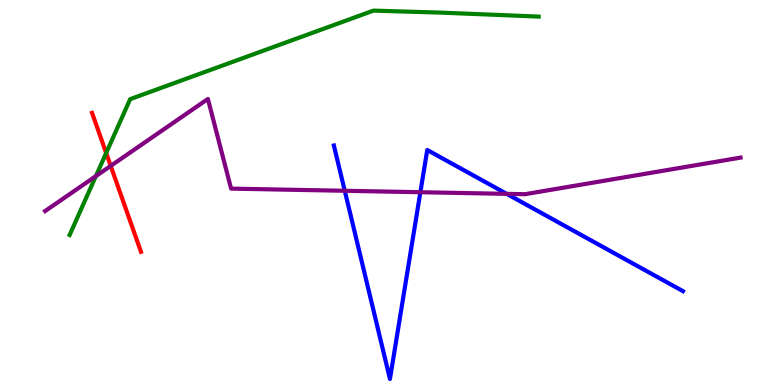[{'lines': ['blue', 'red'], 'intersections': []}, {'lines': ['green', 'red'], 'intersections': [{'x': 1.37, 'y': 6.03}]}, {'lines': ['purple', 'red'], 'intersections': [{'x': 1.43, 'y': 5.69}]}, {'lines': ['blue', 'green'], 'intersections': []}, {'lines': ['blue', 'purple'], 'intersections': [{'x': 4.45, 'y': 5.04}, {'x': 5.42, 'y': 5.01}, {'x': 6.54, 'y': 4.96}]}, {'lines': ['green', 'purple'], 'intersections': [{'x': 1.24, 'y': 5.43}]}]